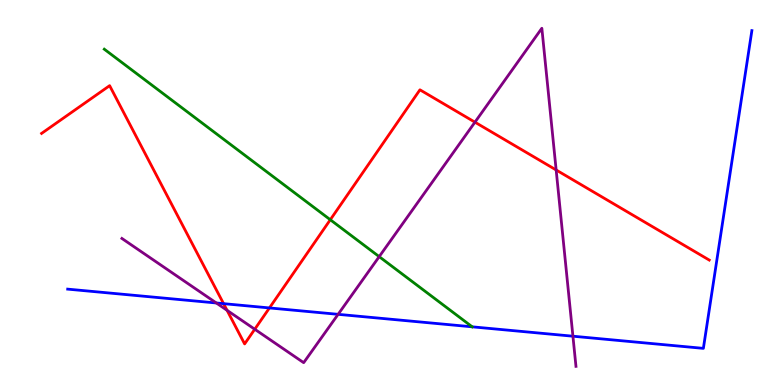[{'lines': ['blue', 'red'], 'intersections': [{'x': 2.88, 'y': 2.11}, {'x': 3.48, 'y': 2.0}]}, {'lines': ['green', 'red'], 'intersections': [{'x': 4.26, 'y': 4.29}]}, {'lines': ['purple', 'red'], 'intersections': [{'x': 2.93, 'y': 1.94}, {'x': 3.29, 'y': 1.45}, {'x': 6.13, 'y': 6.83}, {'x': 7.18, 'y': 5.59}]}, {'lines': ['blue', 'green'], 'intersections': []}, {'lines': ['blue', 'purple'], 'intersections': [{'x': 2.79, 'y': 2.13}, {'x': 4.36, 'y': 1.84}, {'x': 7.39, 'y': 1.27}]}, {'lines': ['green', 'purple'], 'intersections': [{'x': 4.89, 'y': 3.33}]}]